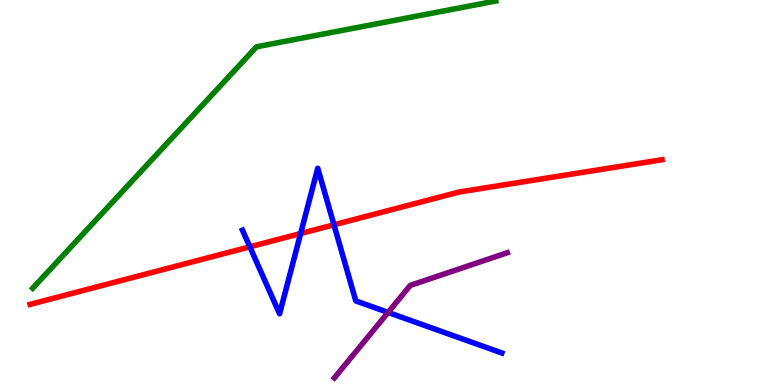[{'lines': ['blue', 'red'], 'intersections': [{'x': 3.22, 'y': 3.59}, {'x': 3.88, 'y': 3.93}, {'x': 4.31, 'y': 4.16}]}, {'lines': ['green', 'red'], 'intersections': []}, {'lines': ['purple', 'red'], 'intersections': []}, {'lines': ['blue', 'green'], 'intersections': []}, {'lines': ['blue', 'purple'], 'intersections': [{'x': 5.01, 'y': 1.89}]}, {'lines': ['green', 'purple'], 'intersections': []}]